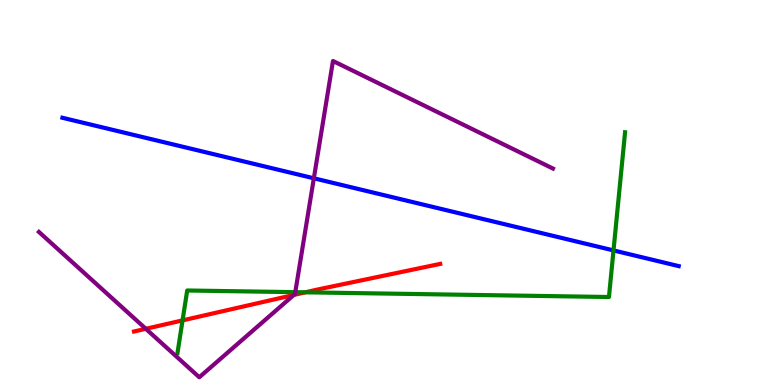[{'lines': ['blue', 'red'], 'intersections': []}, {'lines': ['green', 'red'], 'intersections': [{'x': 2.36, 'y': 1.68}, {'x': 3.94, 'y': 2.41}]}, {'lines': ['purple', 'red'], 'intersections': [{'x': 1.88, 'y': 1.46}, {'x': 3.79, 'y': 2.34}]}, {'lines': ['blue', 'green'], 'intersections': [{'x': 7.92, 'y': 3.5}]}, {'lines': ['blue', 'purple'], 'intersections': [{'x': 4.05, 'y': 5.37}]}, {'lines': ['green', 'purple'], 'intersections': [{'x': 3.81, 'y': 2.41}]}]